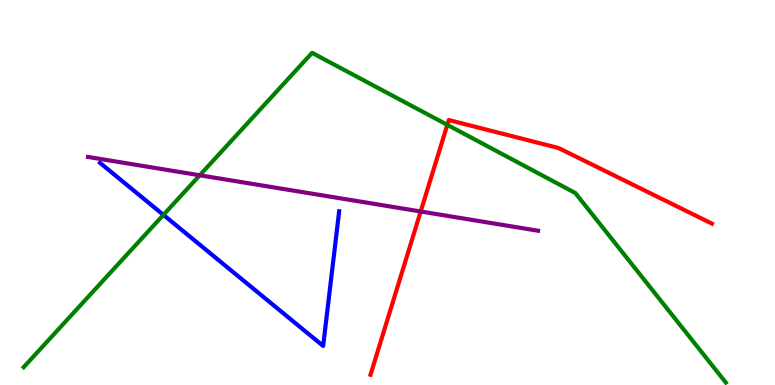[{'lines': ['blue', 'red'], 'intersections': []}, {'lines': ['green', 'red'], 'intersections': [{'x': 5.77, 'y': 6.76}]}, {'lines': ['purple', 'red'], 'intersections': [{'x': 5.43, 'y': 4.51}]}, {'lines': ['blue', 'green'], 'intersections': [{'x': 2.11, 'y': 4.42}]}, {'lines': ['blue', 'purple'], 'intersections': []}, {'lines': ['green', 'purple'], 'intersections': [{'x': 2.58, 'y': 5.45}]}]